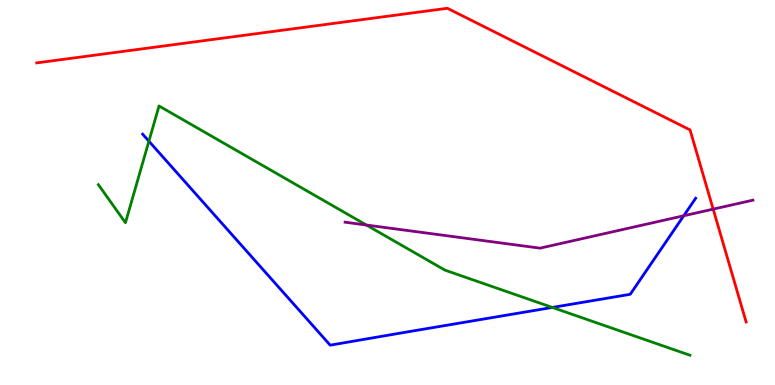[{'lines': ['blue', 'red'], 'intersections': []}, {'lines': ['green', 'red'], 'intersections': []}, {'lines': ['purple', 'red'], 'intersections': [{'x': 9.2, 'y': 4.57}]}, {'lines': ['blue', 'green'], 'intersections': [{'x': 1.92, 'y': 6.33}, {'x': 7.13, 'y': 2.01}]}, {'lines': ['blue', 'purple'], 'intersections': [{'x': 8.82, 'y': 4.4}]}, {'lines': ['green', 'purple'], 'intersections': [{'x': 4.73, 'y': 4.16}]}]